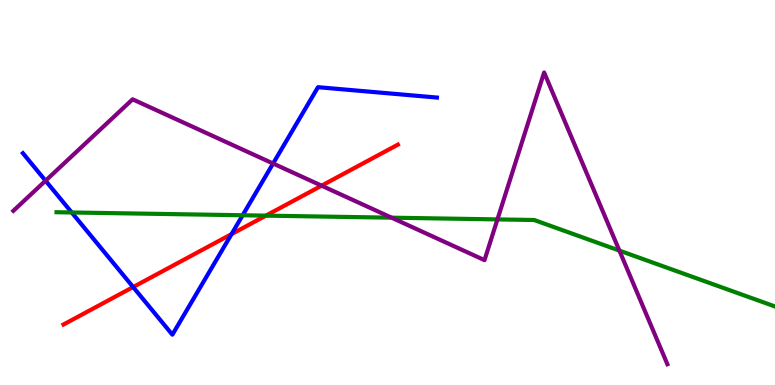[{'lines': ['blue', 'red'], 'intersections': [{'x': 1.72, 'y': 2.54}, {'x': 2.99, 'y': 3.92}]}, {'lines': ['green', 'red'], 'intersections': [{'x': 3.43, 'y': 4.4}]}, {'lines': ['purple', 'red'], 'intersections': [{'x': 4.15, 'y': 5.18}]}, {'lines': ['blue', 'green'], 'intersections': [{'x': 0.925, 'y': 4.48}, {'x': 3.13, 'y': 4.41}]}, {'lines': ['blue', 'purple'], 'intersections': [{'x': 0.588, 'y': 5.31}, {'x': 3.52, 'y': 5.75}]}, {'lines': ['green', 'purple'], 'intersections': [{'x': 5.05, 'y': 4.35}, {'x': 6.42, 'y': 4.3}, {'x': 7.99, 'y': 3.49}]}]